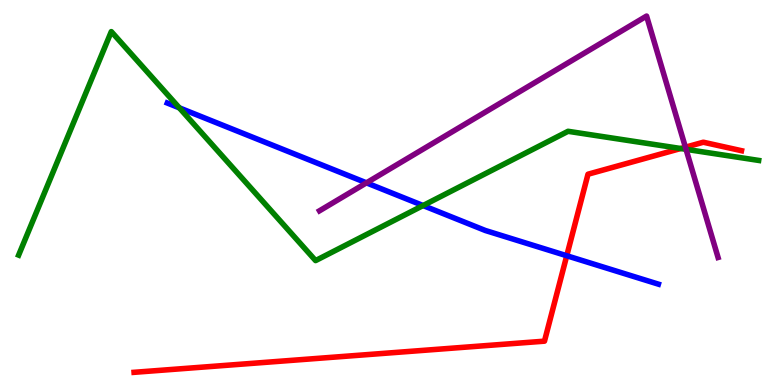[{'lines': ['blue', 'red'], 'intersections': [{'x': 7.31, 'y': 3.36}]}, {'lines': ['green', 'red'], 'intersections': [{'x': 8.78, 'y': 6.14}]}, {'lines': ['purple', 'red'], 'intersections': [{'x': 8.84, 'y': 6.18}]}, {'lines': ['blue', 'green'], 'intersections': [{'x': 2.31, 'y': 7.2}, {'x': 5.46, 'y': 4.66}]}, {'lines': ['blue', 'purple'], 'intersections': [{'x': 4.73, 'y': 5.25}]}, {'lines': ['green', 'purple'], 'intersections': [{'x': 8.85, 'y': 6.12}]}]